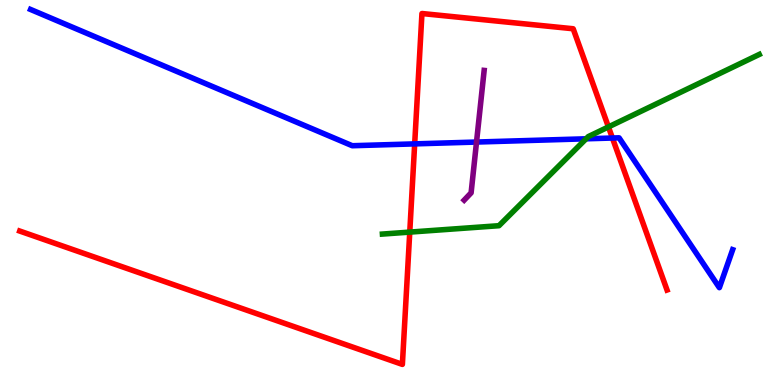[{'lines': ['blue', 'red'], 'intersections': [{'x': 5.35, 'y': 6.26}, {'x': 7.9, 'y': 6.42}]}, {'lines': ['green', 'red'], 'intersections': [{'x': 5.29, 'y': 3.97}, {'x': 7.85, 'y': 6.7}]}, {'lines': ['purple', 'red'], 'intersections': []}, {'lines': ['blue', 'green'], 'intersections': [{'x': 7.56, 'y': 6.39}]}, {'lines': ['blue', 'purple'], 'intersections': [{'x': 6.15, 'y': 6.31}]}, {'lines': ['green', 'purple'], 'intersections': []}]